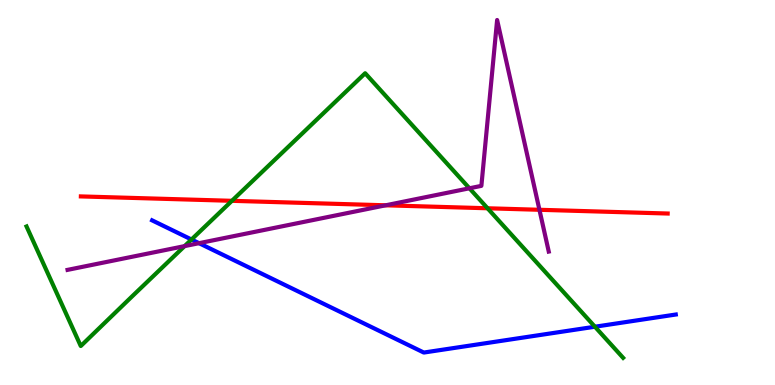[{'lines': ['blue', 'red'], 'intersections': []}, {'lines': ['green', 'red'], 'intersections': [{'x': 2.99, 'y': 4.78}, {'x': 6.29, 'y': 4.59}]}, {'lines': ['purple', 'red'], 'intersections': [{'x': 4.98, 'y': 4.67}, {'x': 6.96, 'y': 4.55}]}, {'lines': ['blue', 'green'], 'intersections': [{'x': 2.47, 'y': 3.78}, {'x': 7.68, 'y': 1.51}]}, {'lines': ['blue', 'purple'], 'intersections': [{'x': 2.57, 'y': 3.68}]}, {'lines': ['green', 'purple'], 'intersections': [{'x': 2.38, 'y': 3.61}, {'x': 6.06, 'y': 5.11}]}]